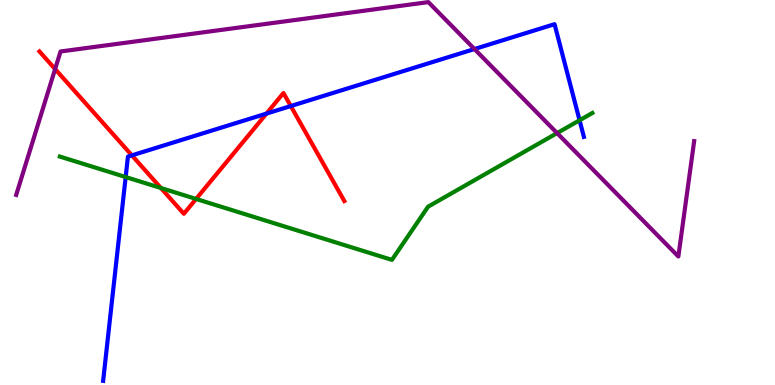[{'lines': ['blue', 'red'], 'intersections': [{'x': 1.7, 'y': 5.96}, {'x': 3.44, 'y': 7.05}, {'x': 3.75, 'y': 7.25}]}, {'lines': ['green', 'red'], 'intersections': [{'x': 2.08, 'y': 5.12}, {'x': 2.53, 'y': 4.83}]}, {'lines': ['purple', 'red'], 'intersections': [{'x': 0.711, 'y': 8.21}]}, {'lines': ['blue', 'green'], 'intersections': [{'x': 1.62, 'y': 5.4}, {'x': 7.48, 'y': 6.88}]}, {'lines': ['blue', 'purple'], 'intersections': [{'x': 6.12, 'y': 8.73}]}, {'lines': ['green', 'purple'], 'intersections': [{'x': 7.19, 'y': 6.54}]}]